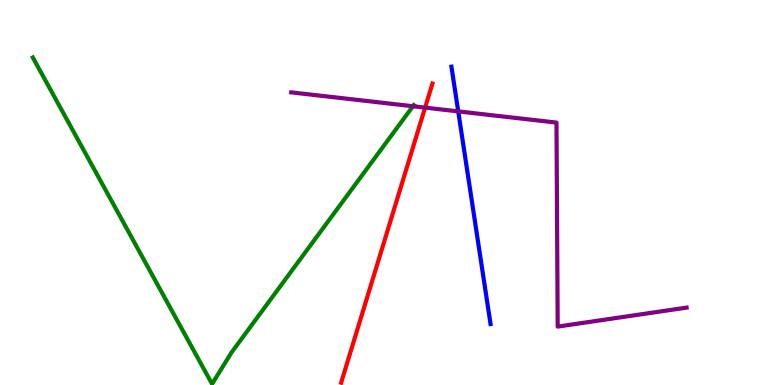[{'lines': ['blue', 'red'], 'intersections': []}, {'lines': ['green', 'red'], 'intersections': []}, {'lines': ['purple', 'red'], 'intersections': [{'x': 5.49, 'y': 7.2}]}, {'lines': ['blue', 'green'], 'intersections': []}, {'lines': ['blue', 'purple'], 'intersections': [{'x': 5.91, 'y': 7.11}]}, {'lines': ['green', 'purple'], 'intersections': [{'x': 5.33, 'y': 7.24}]}]